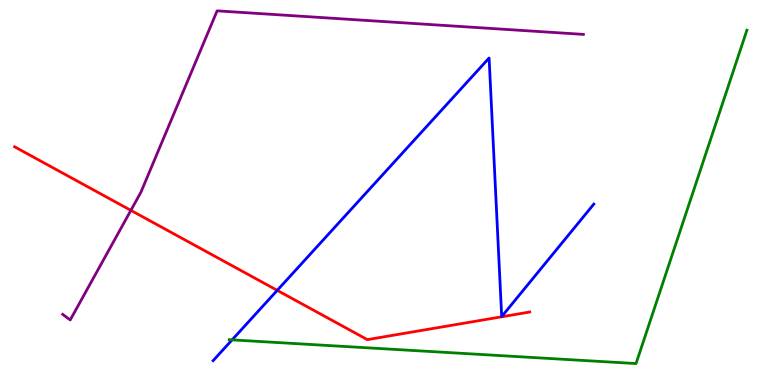[{'lines': ['blue', 'red'], 'intersections': [{'x': 3.58, 'y': 2.46}]}, {'lines': ['green', 'red'], 'intersections': []}, {'lines': ['purple', 'red'], 'intersections': [{'x': 1.69, 'y': 4.54}]}, {'lines': ['blue', 'green'], 'intersections': [{'x': 2.99, 'y': 1.17}]}, {'lines': ['blue', 'purple'], 'intersections': []}, {'lines': ['green', 'purple'], 'intersections': []}]